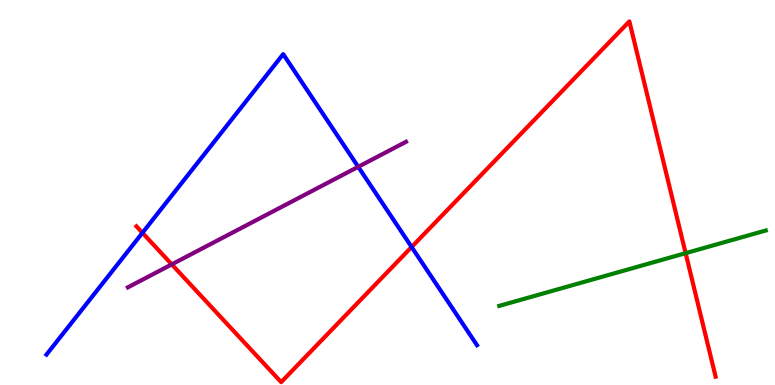[{'lines': ['blue', 'red'], 'intersections': [{'x': 1.84, 'y': 3.95}, {'x': 5.31, 'y': 3.58}]}, {'lines': ['green', 'red'], 'intersections': [{'x': 8.85, 'y': 3.42}]}, {'lines': ['purple', 'red'], 'intersections': [{'x': 2.22, 'y': 3.13}]}, {'lines': ['blue', 'green'], 'intersections': []}, {'lines': ['blue', 'purple'], 'intersections': [{'x': 4.62, 'y': 5.67}]}, {'lines': ['green', 'purple'], 'intersections': []}]